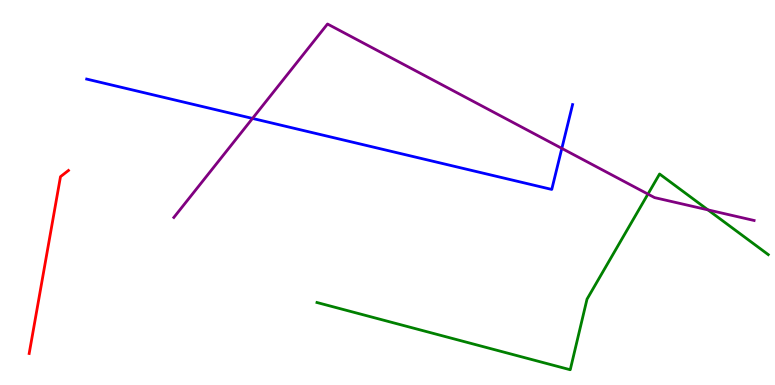[{'lines': ['blue', 'red'], 'intersections': []}, {'lines': ['green', 'red'], 'intersections': []}, {'lines': ['purple', 'red'], 'intersections': []}, {'lines': ['blue', 'green'], 'intersections': []}, {'lines': ['blue', 'purple'], 'intersections': [{'x': 3.26, 'y': 6.92}, {'x': 7.25, 'y': 6.15}]}, {'lines': ['green', 'purple'], 'intersections': [{'x': 8.36, 'y': 4.96}, {'x': 9.13, 'y': 4.55}]}]